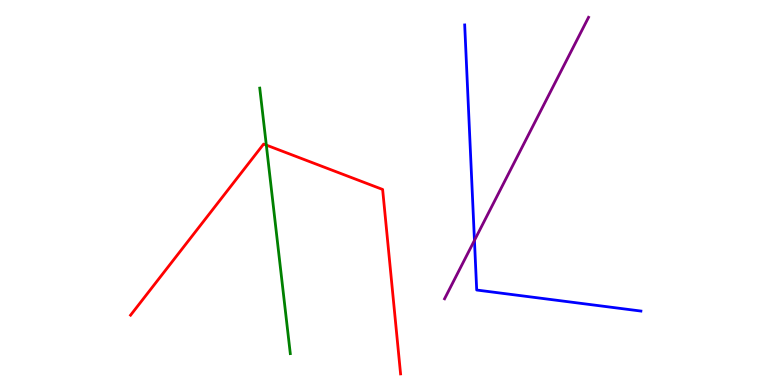[{'lines': ['blue', 'red'], 'intersections': []}, {'lines': ['green', 'red'], 'intersections': [{'x': 3.44, 'y': 6.23}]}, {'lines': ['purple', 'red'], 'intersections': []}, {'lines': ['blue', 'green'], 'intersections': []}, {'lines': ['blue', 'purple'], 'intersections': [{'x': 6.12, 'y': 3.76}]}, {'lines': ['green', 'purple'], 'intersections': []}]